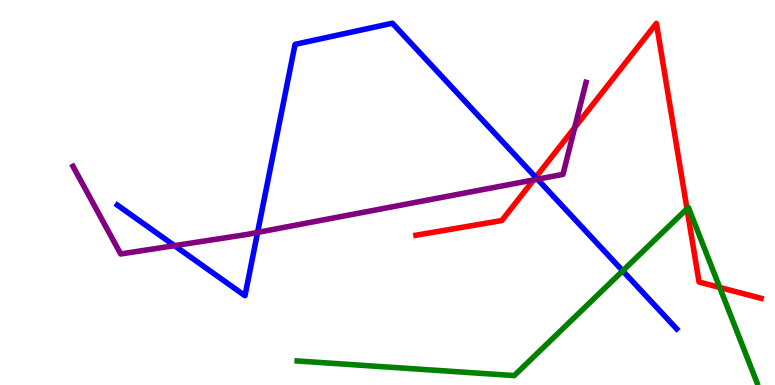[{'lines': ['blue', 'red'], 'intersections': [{'x': 6.91, 'y': 5.39}]}, {'lines': ['green', 'red'], 'intersections': [{'x': 8.86, 'y': 4.58}, {'x': 9.29, 'y': 2.53}]}, {'lines': ['purple', 'red'], 'intersections': [{'x': 6.89, 'y': 5.33}, {'x': 7.42, 'y': 6.69}]}, {'lines': ['blue', 'green'], 'intersections': [{'x': 8.04, 'y': 2.96}]}, {'lines': ['blue', 'purple'], 'intersections': [{'x': 2.25, 'y': 3.62}, {'x': 3.32, 'y': 3.96}, {'x': 6.94, 'y': 5.35}]}, {'lines': ['green', 'purple'], 'intersections': []}]